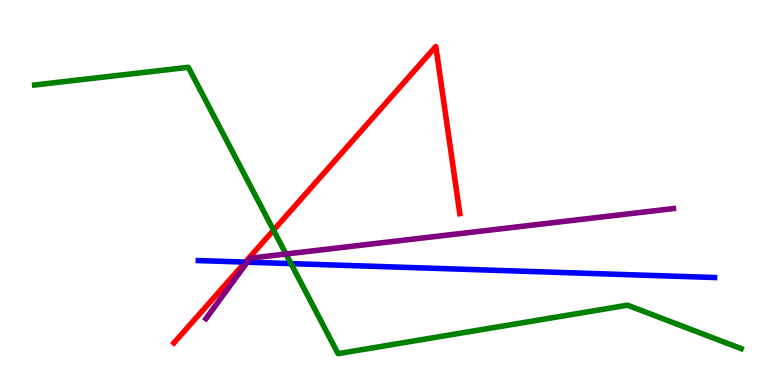[{'lines': ['blue', 'red'], 'intersections': [{'x': 3.17, 'y': 3.19}]}, {'lines': ['green', 'red'], 'intersections': [{'x': 3.53, 'y': 4.02}]}, {'lines': ['purple', 'red'], 'intersections': []}, {'lines': ['blue', 'green'], 'intersections': [{'x': 3.75, 'y': 3.15}]}, {'lines': ['blue', 'purple'], 'intersections': [{'x': 3.19, 'y': 3.19}]}, {'lines': ['green', 'purple'], 'intersections': [{'x': 3.69, 'y': 3.4}]}]